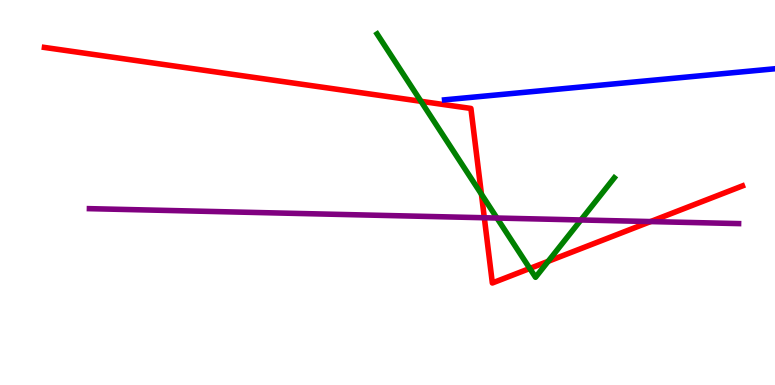[{'lines': ['blue', 'red'], 'intersections': []}, {'lines': ['green', 'red'], 'intersections': [{'x': 5.43, 'y': 7.37}, {'x': 6.21, 'y': 4.96}, {'x': 6.84, 'y': 3.03}, {'x': 7.07, 'y': 3.21}]}, {'lines': ['purple', 'red'], 'intersections': [{'x': 6.25, 'y': 4.34}, {'x': 8.39, 'y': 4.24}]}, {'lines': ['blue', 'green'], 'intersections': []}, {'lines': ['blue', 'purple'], 'intersections': []}, {'lines': ['green', 'purple'], 'intersections': [{'x': 6.41, 'y': 4.34}, {'x': 7.5, 'y': 4.29}]}]